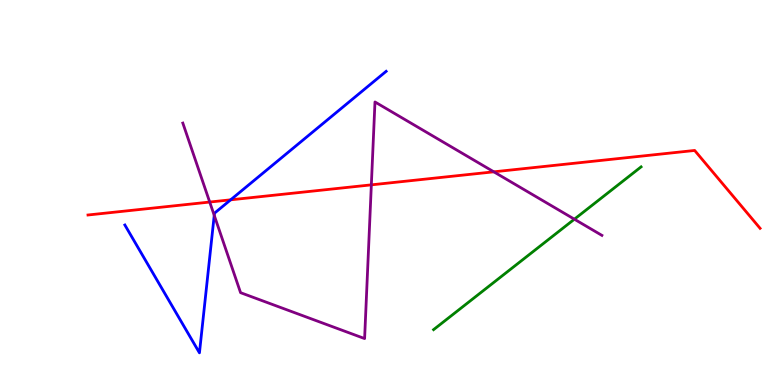[{'lines': ['blue', 'red'], 'intersections': [{'x': 2.98, 'y': 4.81}]}, {'lines': ['green', 'red'], 'intersections': []}, {'lines': ['purple', 'red'], 'intersections': [{'x': 2.71, 'y': 4.75}, {'x': 4.79, 'y': 5.2}, {'x': 6.37, 'y': 5.54}]}, {'lines': ['blue', 'green'], 'intersections': []}, {'lines': ['blue', 'purple'], 'intersections': [{'x': 2.76, 'y': 4.41}]}, {'lines': ['green', 'purple'], 'intersections': [{'x': 7.41, 'y': 4.31}]}]